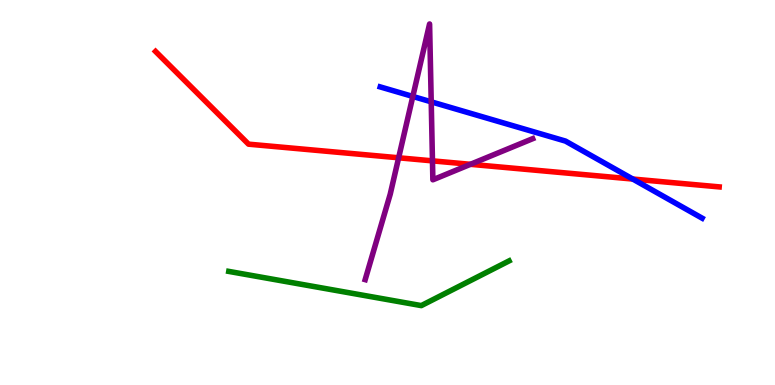[{'lines': ['blue', 'red'], 'intersections': [{'x': 8.16, 'y': 5.35}]}, {'lines': ['green', 'red'], 'intersections': []}, {'lines': ['purple', 'red'], 'intersections': [{'x': 5.14, 'y': 5.9}, {'x': 5.58, 'y': 5.82}, {'x': 6.07, 'y': 5.73}]}, {'lines': ['blue', 'green'], 'intersections': []}, {'lines': ['blue', 'purple'], 'intersections': [{'x': 5.33, 'y': 7.49}, {'x': 5.56, 'y': 7.36}]}, {'lines': ['green', 'purple'], 'intersections': []}]